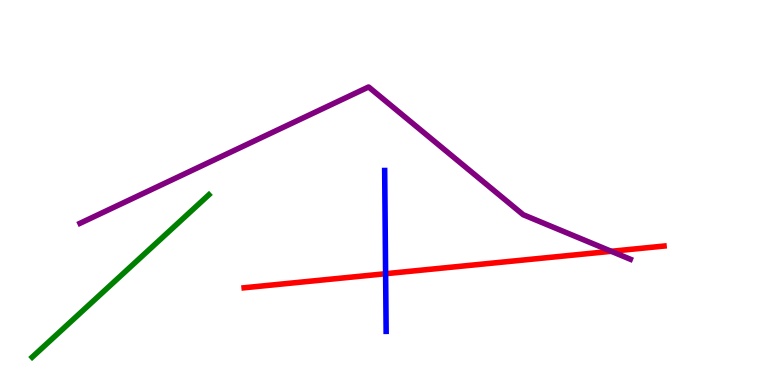[{'lines': ['blue', 'red'], 'intersections': [{'x': 4.98, 'y': 2.89}]}, {'lines': ['green', 'red'], 'intersections': []}, {'lines': ['purple', 'red'], 'intersections': [{'x': 7.89, 'y': 3.47}]}, {'lines': ['blue', 'green'], 'intersections': []}, {'lines': ['blue', 'purple'], 'intersections': []}, {'lines': ['green', 'purple'], 'intersections': []}]